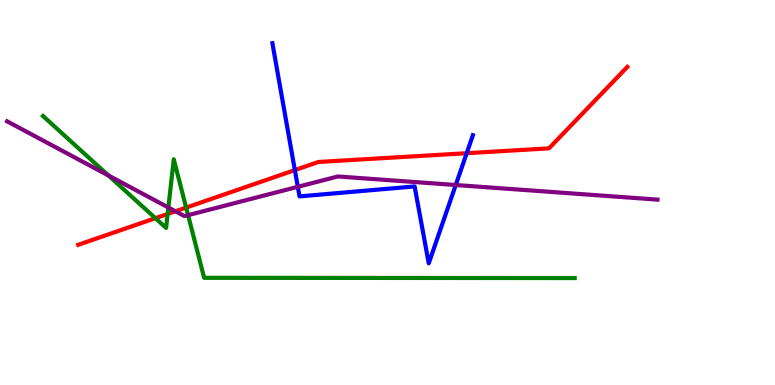[{'lines': ['blue', 'red'], 'intersections': [{'x': 3.8, 'y': 5.58}, {'x': 6.02, 'y': 6.02}]}, {'lines': ['green', 'red'], 'intersections': [{'x': 2.01, 'y': 4.33}, {'x': 2.16, 'y': 4.44}, {'x': 2.4, 'y': 4.61}]}, {'lines': ['purple', 'red'], 'intersections': [{'x': 2.26, 'y': 4.51}]}, {'lines': ['blue', 'green'], 'intersections': []}, {'lines': ['blue', 'purple'], 'intersections': [{'x': 3.84, 'y': 5.15}, {'x': 5.88, 'y': 5.19}]}, {'lines': ['green', 'purple'], 'intersections': [{'x': 1.4, 'y': 5.44}, {'x': 2.17, 'y': 4.61}, {'x': 2.43, 'y': 4.41}]}]